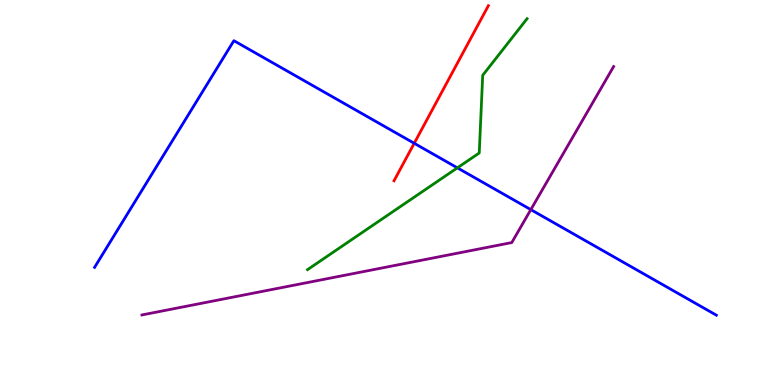[{'lines': ['blue', 'red'], 'intersections': [{'x': 5.34, 'y': 6.28}]}, {'lines': ['green', 'red'], 'intersections': []}, {'lines': ['purple', 'red'], 'intersections': []}, {'lines': ['blue', 'green'], 'intersections': [{'x': 5.9, 'y': 5.64}]}, {'lines': ['blue', 'purple'], 'intersections': [{'x': 6.85, 'y': 4.56}]}, {'lines': ['green', 'purple'], 'intersections': []}]